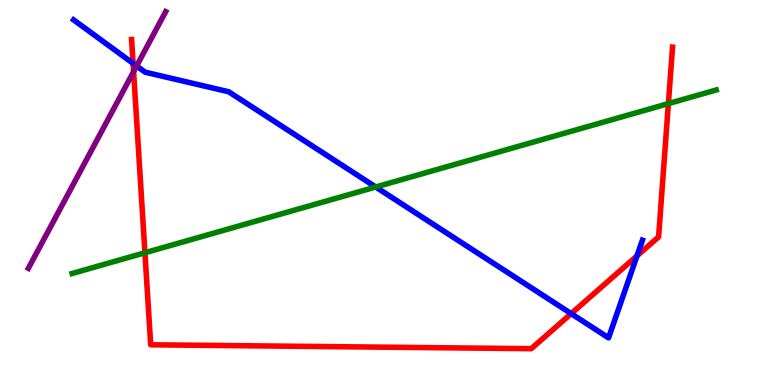[{'lines': ['blue', 'red'], 'intersections': [{'x': 1.72, 'y': 8.35}, {'x': 7.37, 'y': 1.85}, {'x': 8.22, 'y': 3.35}]}, {'lines': ['green', 'red'], 'intersections': [{'x': 1.87, 'y': 3.43}, {'x': 8.62, 'y': 7.31}]}, {'lines': ['purple', 'red'], 'intersections': [{'x': 1.72, 'y': 8.14}]}, {'lines': ['blue', 'green'], 'intersections': [{'x': 4.85, 'y': 5.14}]}, {'lines': ['blue', 'purple'], 'intersections': [{'x': 1.76, 'y': 8.29}]}, {'lines': ['green', 'purple'], 'intersections': []}]